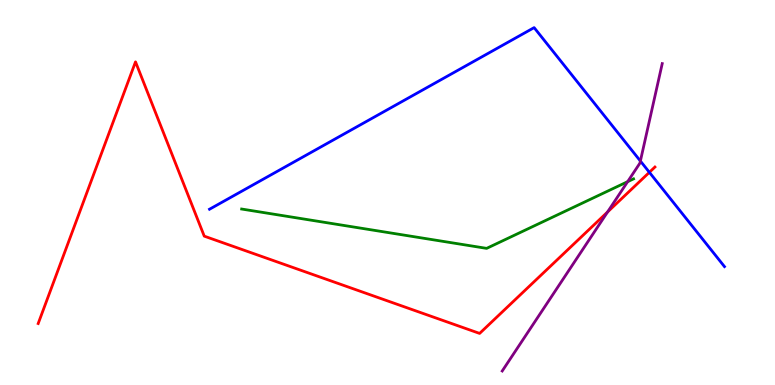[{'lines': ['blue', 'red'], 'intersections': [{'x': 8.38, 'y': 5.52}]}, {'lines': ['green', 'red'], 'intersections': []}, {'lines': ['purple', 'red'], 'intersections': [{'x': 7.84, 'y': 4.49}]}, {'lines': ['blue', 'green'], 'intersections': []}, {'lines': ['blue', 'purple'], 'intersections': [{'x': 8.26, 'y': 5.82}]}, {'lines': ['green', 'purple'], 'intersections': [{'x': 8.1, 'y': 5.28}]}]